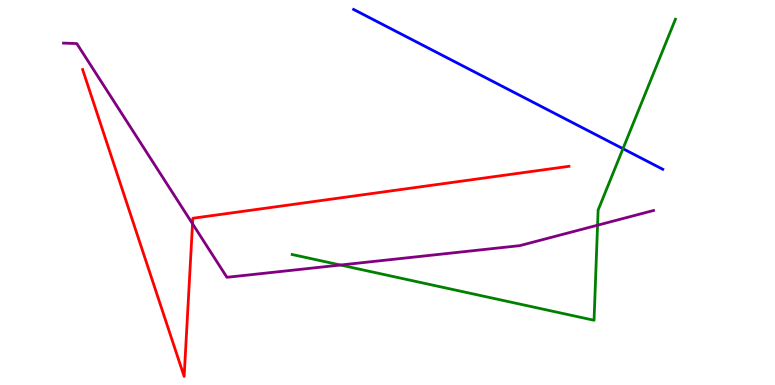[{'lines': ['blue', 'red'], 'intersections': []}, {'lines': ['green', 'red'], 'intersections': []}, {'lines': ['purple', 'red'], 'intersections': [{'x': 2.48, 'y': 4.19}]}, {'lines': ['blue', 'green'], 'intersections': [{'x': 8.04, 'y': 6.14}]}, {'lines': ['blue', 'purple'], 'intersections': []}, {'lines': ['green', 'purple'], 'intersections': [{'x': 4.39, 'y': 3.12}, {'x': 7.71, 'y': 4.15}]}]